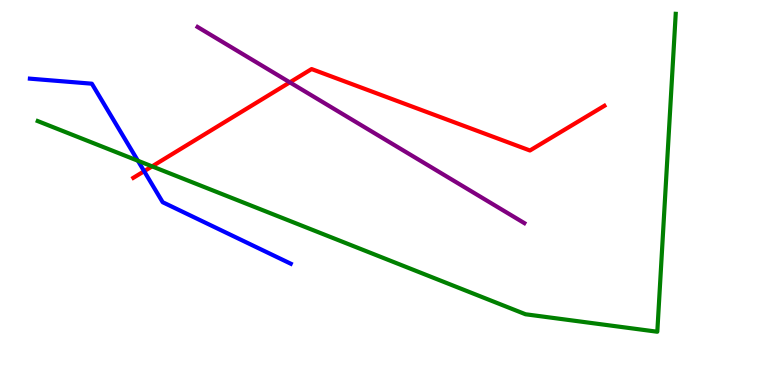[{'lines': ['blue', 'red'], 'intersections': [{'x': 1.86, 'y': 5.55}]}, {'lines': ['green', 'red'], 'intersections': [{'x': 1.96, 'y': 5.68}]}, {'lines': ['purple', 'red'], 'intersections': [{'x': 3.74, 'y': 7.86}]}, {'lines': ['blue', 'green'], 'intersections': [{'x': 1.78, 'y': 5.82}]}, {'lines': ['blue', 'purple'], 'intersections': []}, {'lines': ['green', 'purple'], 'intersections': []}]